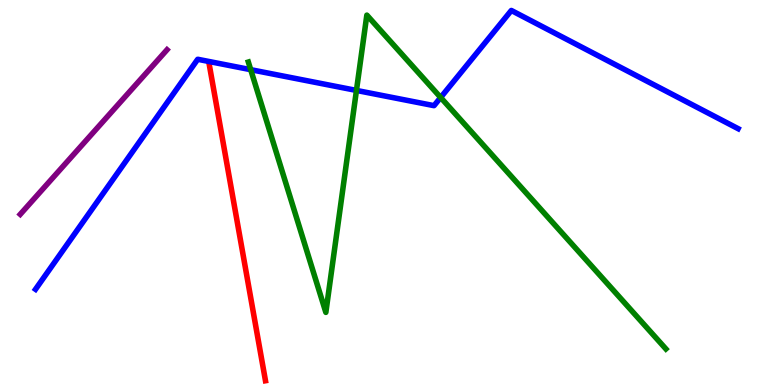[{'lines': ['blue', 'red'], 'intersections': []}, {'lines': ['green', 'red'], 'intersections': []}, {'lines': ['purple', 'red'], 'intersections': []}, {'lines': ['blue', 'green'], 'intersections': [{'x': 3.23, 'y': 8.19}, {'x': 4.6, 'y': 7.65}, {'x': 5.69, 'y': 7.47}]}, {'lines': ['blue', 'purple'], 'intersections': []}, {'lines': ['green', 'purple'], 'intersections': []}]